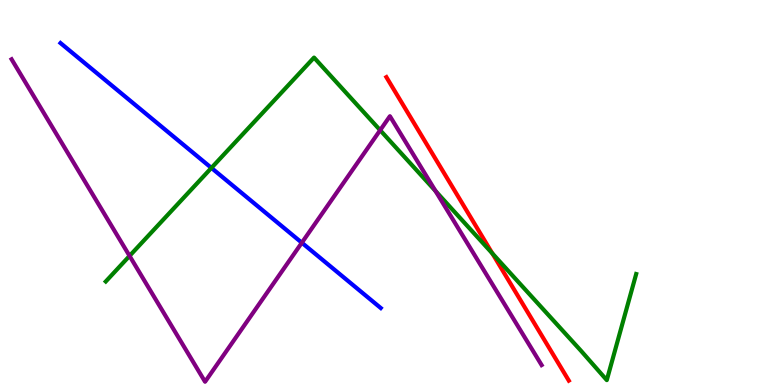[{'lines': ['blue', 'red'], 'intersections': []}, {'lines': ['green', 'red'], 'intersections': [{'x': 6.35, 'y': 3.42}]}, {'lines': ['purple', 'red'], 'intersections': []}, {'lines': ['blue', 'green'], 'intersections': [{'x': 2.73, 'y': 5.64}]}, {'lines': ['blue', 'purple'], 'intersections': [{'x': 3.89, 'y': 3.7}]}, {'lines': ['green', 'purple'], 'intersections': [{'x': 1.67, 'y': 3.35}, {'x': 4.91, 'y': 6.62}, {'x': 5.62, 'y': 5.04}]}]